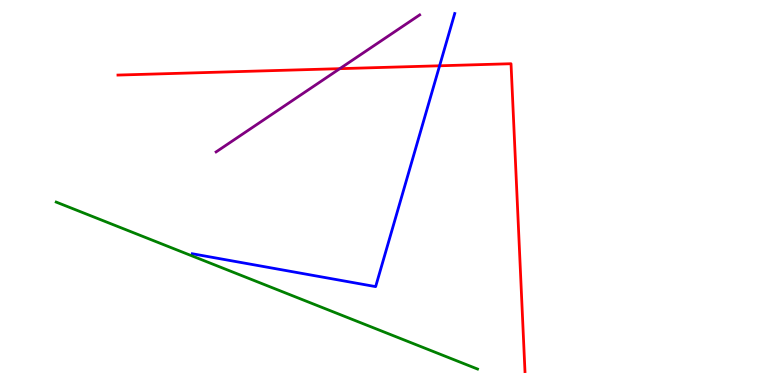[{'lines': ['blue', 'red'], 'intersections': [{'x': 5.67, 'y': 8.29}]}, {'lines': ['green', 'red'], 'intersections': []}, {'lines': ['purple', 'red'], 'intersections': [{'x': 4.38, 'y': 8.22}]}, {'lines': ['blue', 'green'], 'intersections': []}, {'lines': ['blue', 'purple'], 'intersections': []}, {'lines': ['green', 'purple'], 'intersections': []}]